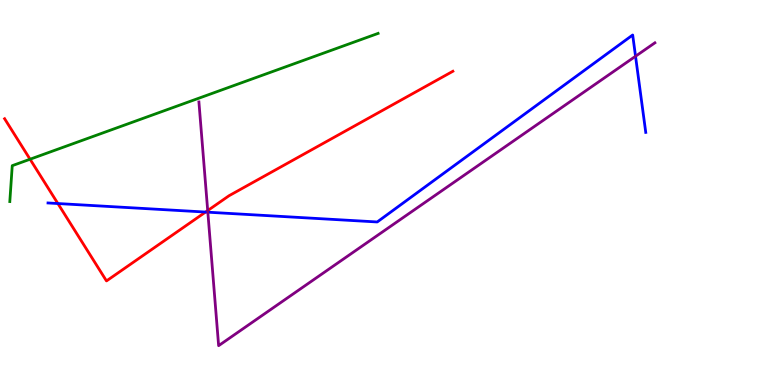[{'lines': ['blue', 'red'], 'intersections': [{'x': 0.747, 'y': 4.71}, {'x': 2.65, 'y': 4.49}]}, {'lines': ['green', 'red'], 'intersections': [{'x': 0.388, 'y': 5.86}]}, {'lines': ['purple', 'red'], 'intersections': [{'x': 2.68, 'y': 4.53}]}, {'lines': ['blue', 'green'], 'intersections': []}, {'lines': ['blue', 'purple'], 'intersections': [{'x': 2.68, 'y': 4.49}, {'x': 8.2, 'y': 8.54}]}, {'lines': ['green', 'purple'], 'intersections': []}]